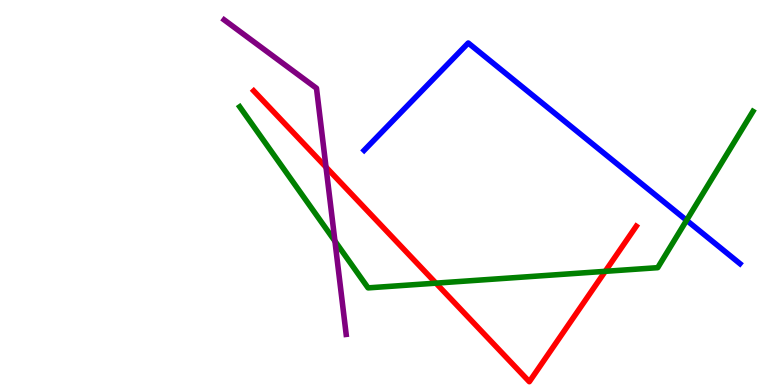[{'lines': ['blue', 'red'], 'intersections': []}, {'lines': ['green', 'red'], 'intersections': [{'x': 5.63, 'y': 2.65}, {'x': 7.81, 'y': 2.95}]}, {'lines': ['purple', 'red'], 'intersections': [{'x': 4.21, 'y': 5.66}]}, {'lines': ['blue', 'green'], 'intersections': [{'x': 8.86, 'y': 4.28}]}, {'lines': ['blue', 'purple'], 'intersections': []}, {'lines': ['green', 'purple'], 'intersections': [{'x': 4.32, 'y': 3.74}]}]